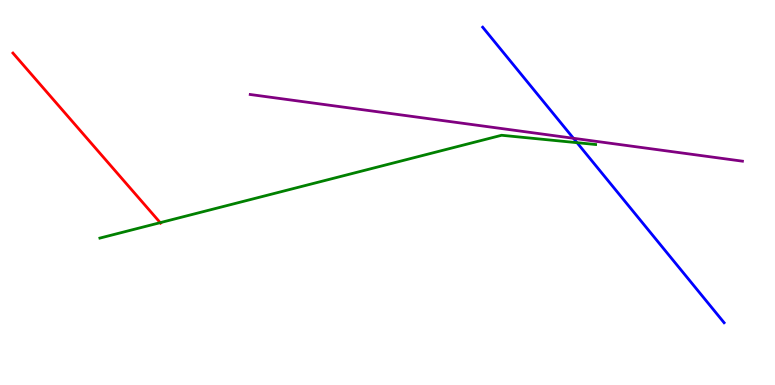[{'lines': ['blue', 'red'], 'intersections': []}, {'lines': ['green', 'red'], 'intersections': [{'x': 2.07, 'y': 4.22}]}, {'lines': ['purple', 'red'], 'intersections': []}, {'lines': ['blue', 'green'], 'intersections': [{'x': 7.45, 'y': 6.29}]}, {'lines': ['blue', 'purple'], 'intersections': [{'x': 7.4, 'y': 6.41}]}, {'lines': ['green', 'purple'], 'intersections': []}]